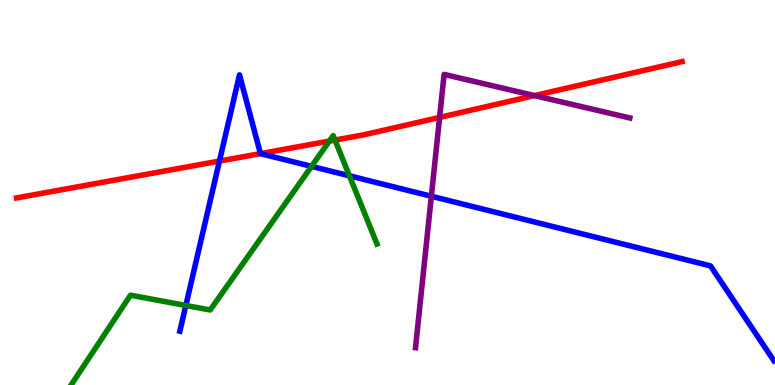[{'lines': ['blue', 'red'], 'intersections': [{'x': 2.83, 'y': 5.82}, {'x': 3.36, 'y': 6.01}]}, {'lines': ['green', 'red'], 'intersections': [{'x': 4.25, 'y': 6.34}, {'x': 4.32, 'y': 6.36}]}, {'lines': ['purple', 'red'], 'intersections': [{'x': 5.67, 'y': 6.95}, {'x': 6.9, 'y': 7.52}]}, {'lines': ['blue', 'green'], 'intersections': [{'x': 2.4, 'y': 2.07}, {'x': 4.02, 'y': 5.68}, {'x': 4.51, 'y': 5.43}]}, {'lines': ['blue', 'purple'], 'intersections': [{'x': 5.57, 'y': 4.9}]}, {'lines': ['green', 'purple'], 'intersections': []}]